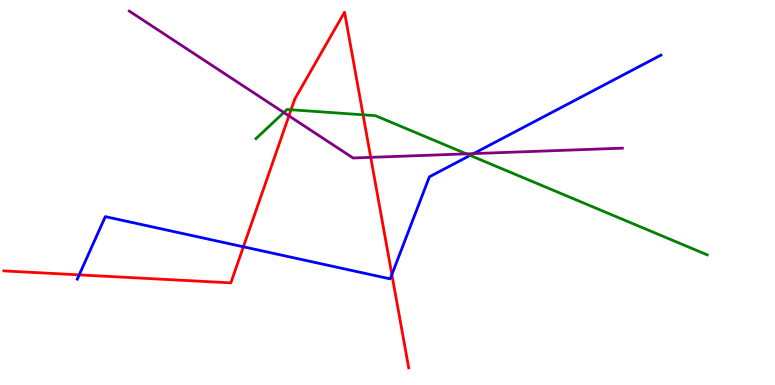[{'lines': ['blue', 'red'], 'intersections': [{'x': 1.02, 'y': 2.86}, {'x': 3.14, 'y': 3.59}, {'x': 5.06, 'y': 2.87}]}, {'lines': ['green', 'red'], 'intersections': [{'x': 3.76, 'y': 7.15}, {'x': 4.68, 'y': 7.02}]}, {'lines': ['purple', 'red'], 'intersections': [{'x': 3.73, 'y': 6.99}, {'x': 4.78, 'y': 5.91}]}, {'lines': ['blue', 'green'], 'intersections': [{'x': 6.07, 'y': 5.96}]}, {'lines': ['blue', 'purple'], 'intersections': [{'x': 6.11, 'y': 6.01}]}, {'lines': ['green', 'purple'], 'intersections': [{'x': 3.66, 'y': 7.08}, {'x': 6.02, 'y': 6.0}]}]